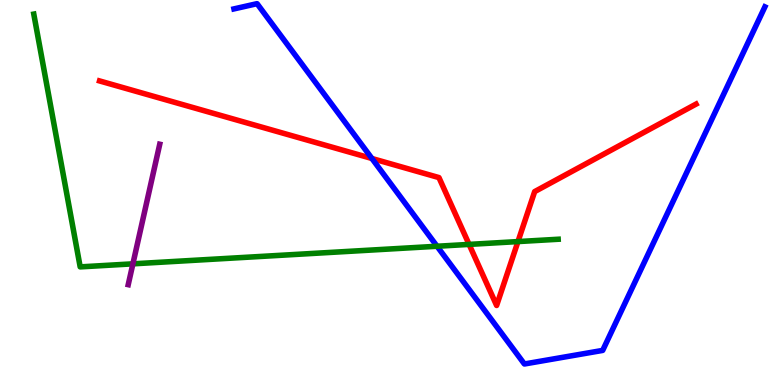[{'lines': ['blue', 'red'], 'intersections': [{'x': 4.8, 'y': 5.88}]}, {'lines': ['green', 'red'], 'intersections': [{'x': 6.05, 'y': 3.65}, {'x': 6.68, 'y': 3.73}]}, {'lines': ['purple', 'red'], 'intersections': []}, {'lines': ['blue', 'green'], 'intersections': [{'x': 5.64, 'y': 3.6}]}, {'lines': ['blue', 'purple'], 'intersections': []}, {'lines': ['green', 'purple'], 'intersections': [{'x': 1.71, 'y': 3.15}]}]